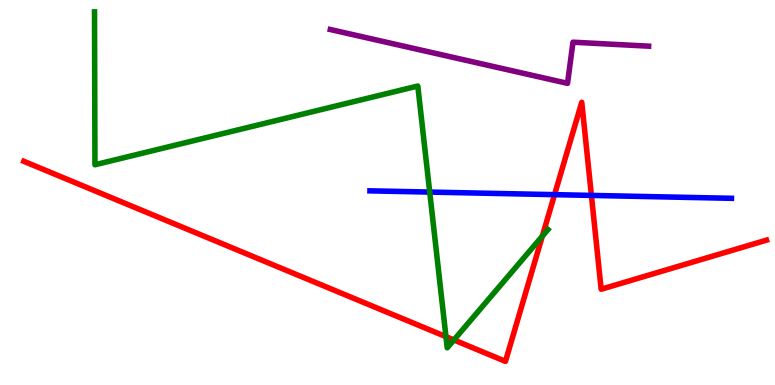[{'lines': ['blue', 'red'], 'intersections': [{'x': 7.16, 'y': 4.94}, {'x': 7.63, 'y': 4.92}]}, {'lines': ['green', 'red'], 'intersections': [{'x': 5.75, 'y': 1.26}, {'x': 5.86, 'y': 1.17}, {'x': 7.0, 'y': 3.87}]}, {'lines': ['purple', 'red'], 'intersections': []}, {'lines': ['blue', 'green'], 'intersections': [{'x': 5.54, 'y': 5.01}]}, {'lines': ['blue', 'purple'], 'intersections': []}, {'lines': ['green', 'purple'], 'intersections': []}]